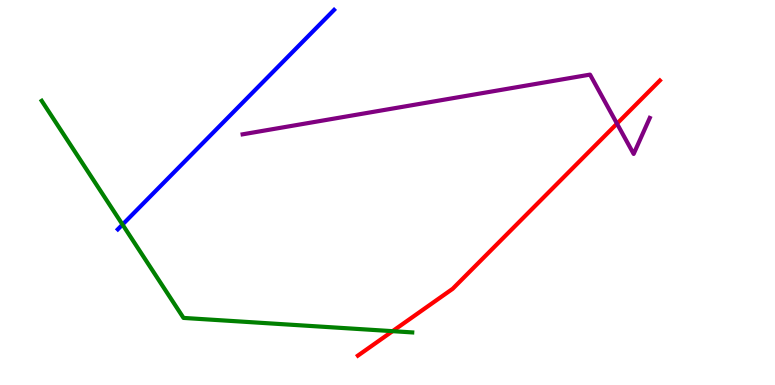[{'lines': ['blue', 'red'], 'intersections': []}, {'lines': ['green', 'red'], 'intersections': [{'x': 5.07, 'y': 1.4}]}, {'lines': ['purple', 'red'], 'intersections': [{'x': 7.96, 'y': 6.79}]}, {'lines': ['blue', 'green'], 'intersections': [{'x': 1.58, 'y': 4.17}]}, {'lines': ['blue', 'purple'], 'intersections': []}, {'lines': ['green', 'purple'], 'intersections': []}]